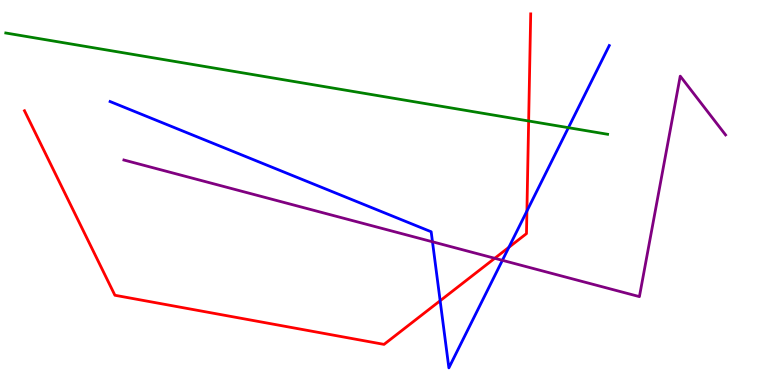[{'lines': ['blue', 'red'], 'intersections': [{'x': 5.68, 'y': 2.19}, {'x': 6.57, 'y': 3.58}, {'x': 6.8, 'y': 4.52}]}, {'lines': ['green', 'red'], 'intersections': [{'x': 6.82, 'y': 6.86}]}, {'lines': ['purple', 'red'], 'intersections': [{'x': 6.38, 'y': 3.29}]}, {'lines': ['blue', 'green'], 'intersections': [{'x': 7.33, 'y': 6.68}]}, {'lines': ['blue', 'purple'], 'intersections': [{'x': 5.58, 'y': 3.72}, {'x': 6.48, 'y': 3.24}]}, {'lines': ['green', 'purple'], 'intersections': []}]